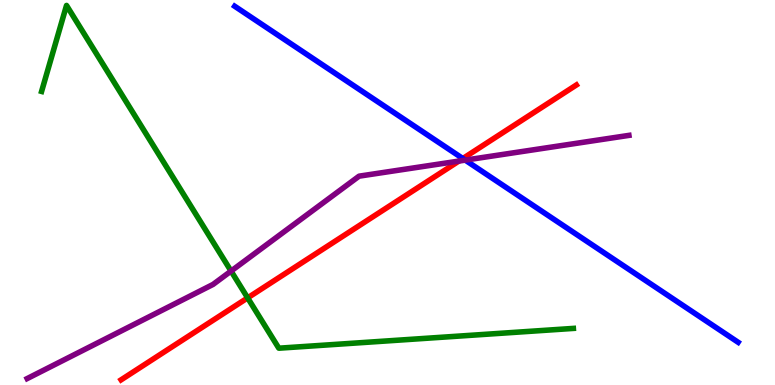[{'lines': ['blue', 'red'], 'intersections': [{'x': 5.97, 'y': 5.88}]}, {'lines': ['green', 'red'], 'intersections': [{'x': 3.2, 'y': 2.26}]}, {'lines': ['purple', 'red'], 'intersections': [{'x': 5.92, 'y': 5.82}]}, {'lines': ['blue', 'green'], 'intersections': []}, {'lines': ['blue', 'purple'], 'intersections': [{'x': 6.0, 'y': 5.84}]}, {'lines': ['green', 'purple'], 'intersections': [{'x': 2.98, 'y': 2.96}]}]